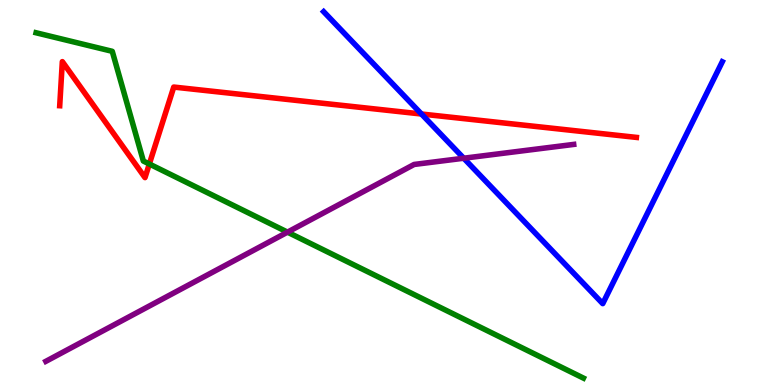[{'lines': ['blue', 'red'], 'intersections': [{'x': 5.44, 'y': 7.04}]}, {'lines': ['green', 'red'], 'intersections': [{'x': 1.93, 'y': 5.74}]}, {'lines': ['purple', 'red'], 'intersections': []}, {'lines': ['blue', 'green'], 'intersections': []}, {'lines': ['blue', 'purple'], 'intersections': [{'x': 5.98, 'y': 5.89}]}, {'lines': ['green', 'purple'], 'intersections': [{'x': 3.71, 'y': 3.97}]}]